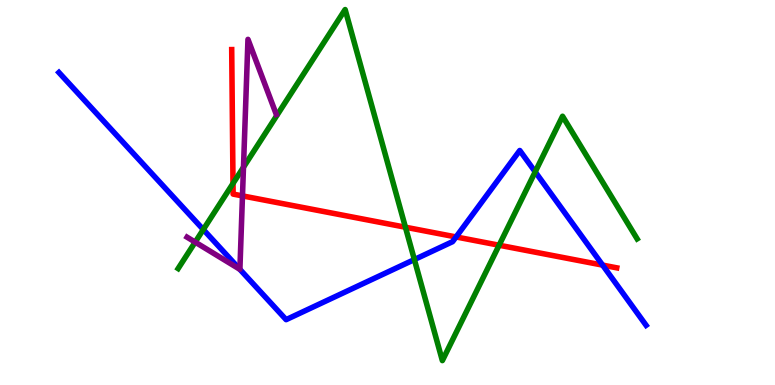[{'lines': ['blue', 'red'], 'intersections': [{'x': 5.88, 'y': 3.85}, {'x': 7.78, 'y': 3.11}]}, {'lines': ['green', 'red'], 'intersections': [{'x': 3.01, 'y': 5.23}, {'x': 5.23, 'y': 4.1}, {'x': 6.44, 'y': 3.63}]}, {'lines': ['purple', 'red'], 'intersections': [{'x': 3.13, 'y': 4.91}]}, {'lines': ['blue', 'green'], 'intersections': [{'x': 2.62, 'y': 4.04}, {'x': 5.35, 'y': 3.26}, {'x': 6.91, 'y': 5.54}]}, {'lines': ['blue', 'purple'], 'intersections': [{'x': 3.09, 'y': 3.01}]}, {'lines': ['green', 'purple'], 'intersections': [{'x': 2.52, 'y': 3.71}, {'x': 3.14, 'y': 5.66}]}]